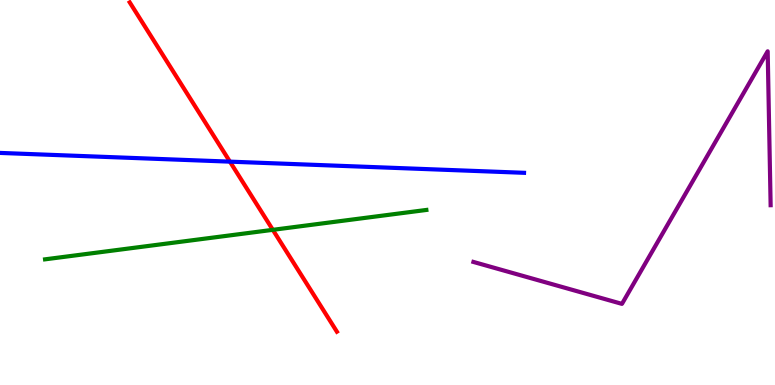[{'lines': ['blue', 'red'], 'intersections': [{'x': 2.97, 'y': 5.8}]}, {'lines': ['green', 'red'], 'intersections': [{'x': 3.52, 'y': 4.03}]}, {'lines': ['purple', 'red'], 'intersections': []}, {'lines': ['blue', 'green'], 'intersections': []}, {'lines': ['blue', 'purple'], 'intersections': []}, {'lines': ['green', 'purple'], 'intersections': []}]